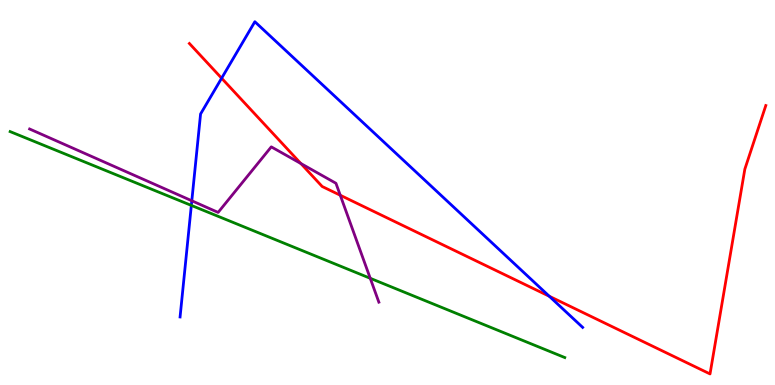[{'lines': ['blue', 'red'], 'intersections': [{'x': 2.86, 'y': 7.97}, {'x': 7.09, 'y': 2.31}]}, {'lines': ['green', 'red'], 'intersections': []}, {'lines': ['purple', 'red'], 'intersections': [{'x': 3.88, 'y': 5.75}, {'x': 4.39, 'y': 4.93}]}, {'lines': ['blue', 'green'], 'intersections': [{'x': 2.47, 'y': 4.66}]}, {'lines': ['blue', 'purple'], 'intersections': [{'x': 2.47, 'y': 4.79}]}, {'lines': ['green', 'purple'], 'intersections': [{'x': 4.78, 'y': 2.77}]}]